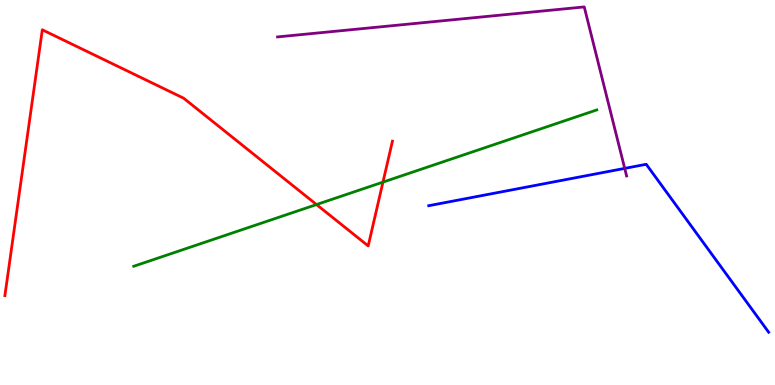[{'lines': ['blue', 'red'], 'intersections': []}, {'lines': ['green', 'red'], 'intersections': [{'x': 4.08, 'y': 4.69}, {'x': 4.94, 'y': 5.27}]}, {'lines': ['purple', 'red'], 'intersections': []}, {'lines': ['blue', 'green'], 'intersections': []}, {'lines': ['blue', 'purple'], 'intersections': [{'x': 8.06, 'y': 5.63}]}, {'lines': ['green', 'purple'], 'intersections': []}]